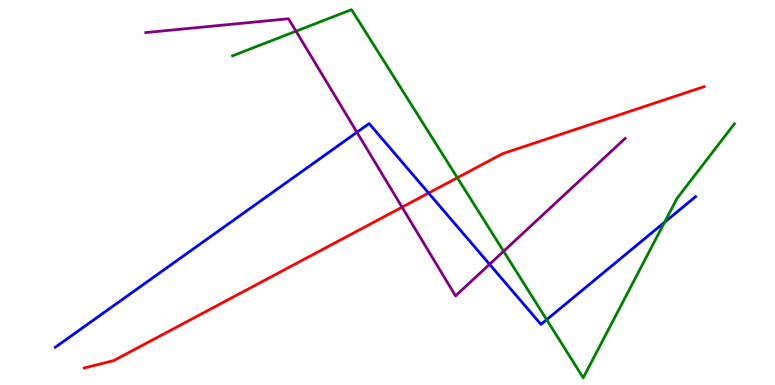[{'lines': ['blue', 'red'], 'intersections': [{'x': 5.53, 'y': 4.99}]}, {'lines': ['green', 'red'], 'intersections': [{'x': 5.9, 'y': 5.38}]}, {'lines': ['purple', 'red'], 'intersections': [{'x': 5.19, 'y': 4.62}]}, {'lines': ['blue', 'green'], 'intersections': [{'x': 7.05, 'y': 1.7}, {'x': 8.58, 'y': 4.23}]}, {'lines': ['blue', 'purple'], 'intersections': [{'x': 4.61, 'y': 6.56}, {'x': 6.32, 'y': 3.14}]}, {'lines': ['green', 'purple'], 'intersections': [{'x': 3.82, 'y': 9.19}, {'x': 6.5, 'y': 3.47}]}]